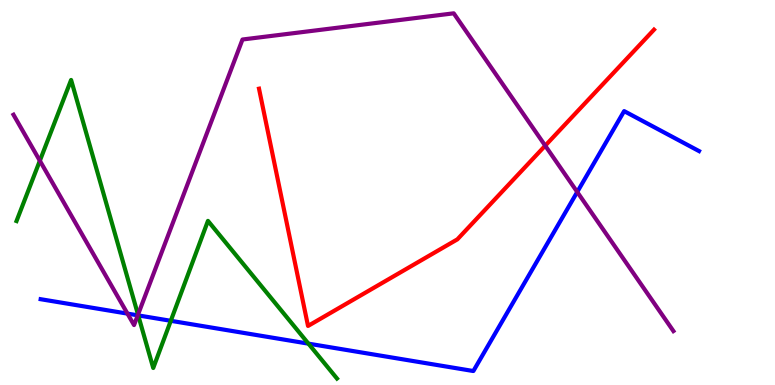[{'lines': ['blue', 'red'], 'intersections': []}, {'lines': ['green', 'red'], 'intersections': []}, {'lines': ['purple', 'red'], 'intersections': [{'x': 7.04, 'y': 6.22}]}, {'lines': ['blue', 'green'], 'intersections': [{'x': 1.78, 'y': 1.81}, {'x': 2.2, 'y': 1.67}, {'x': 3.98, 'y': 1.07}]}, {'lines': ['blue', 'purple'], 'intersections': [{'x': 1.64, 'y': 1.85}, {'x': 1.78, 'y': 1.81}, {'x': 7.45, 'y': 5.01}]}, {'lines': ['green', 'purple'], 'intersections': [{'x': 0.514, 'y': 5.83}, {'x': 1.78, 'y': 1.83}]}]